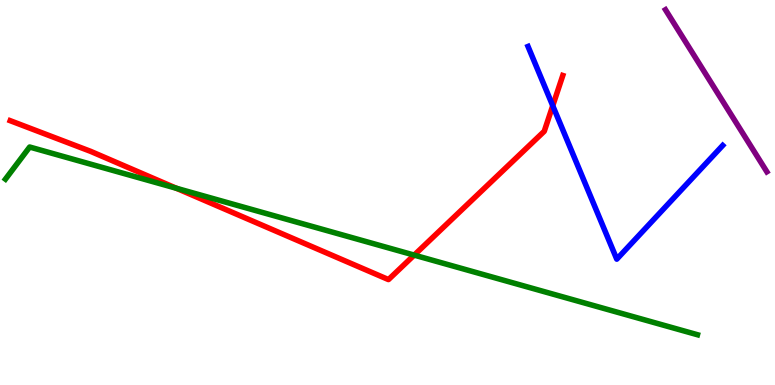[{'lines': ['blue', 'red'], 'intersections': [{'x': 7.13, 'y': 7.25}]}, {'lines': ['green', 'red'], 'intersections': [{'x': 2.28, 'y': 5.11}, {'x': 5.34, 'y': 3.37}]}, {'lines': ['purple', 'red'], 'intersections': []}, {'lines': ['blue', 'green'], 'intersections': []}, {'lines': ['blue', 'purple'], 'intersections': []}, {'lines': ['green', 'purple'], 'intersections': []}]